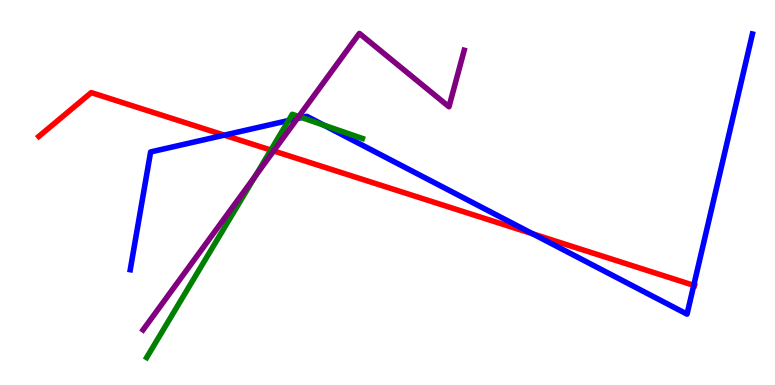[{'lines': ['blue', 'red'], 'intersections': [{'x': 2.89, 'y': 6.49}, {'x': 6.87, 'y': 3.93}, {'x': 8.95, 'y': 2.59}]}, {'lines': ['green', 'red'], 'intersections': [{'x': 3.5, 'y': 6.1}]}, {'lines': ['purple', 'red'], 'intersections': [{'x': 3.53, 'y': 6.08}]}, {'lines': ['blue', 'green'], 'intersections': [{'x': 3.72, 'y': 6.87}, {'x': 3.89, 'y': 6.95}, {'x': 4.18, 'y': 6.75}]}, {'lines': ['blue', 'purple'], 'intersections': [{'x': 3.84, 'y': 6.92}]}, {'lines': ['green', 'purple'], 'intersections': [{'x': 3.29, 'y': 5.43}, {'x': 3.85, 'y': 6.97}]}]